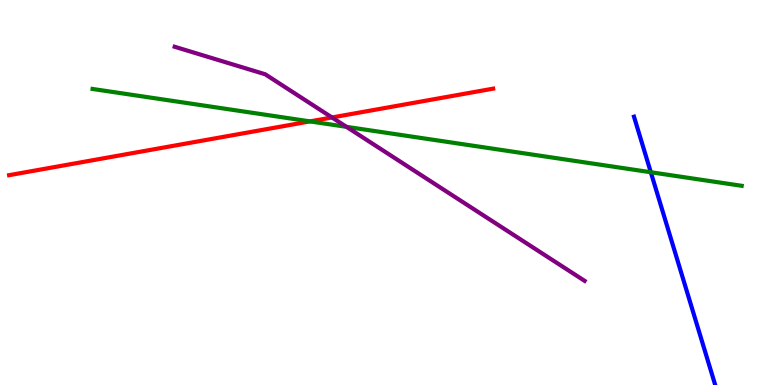[{'lines': ['blue', 'red'], 'intersections': []}, {'lines': ['green', 'red'], 'intersections': [{'x': 4.0, 'y': 6.85}]}, {'lines': ['purple', 'red'], 'intersections': [{'x': 4.28, 'y': 6.95}]}, {'lines': ['blue', 'green'], 'intersections': [{'x': 8.4, 'y': 5.53}]}, {'lines': ['blue', 'purple'], 'intersections': []}, {'lines': ['green', 'purple'], 'intersections': [{'x': 4.47, 'y': 6.71}]}]